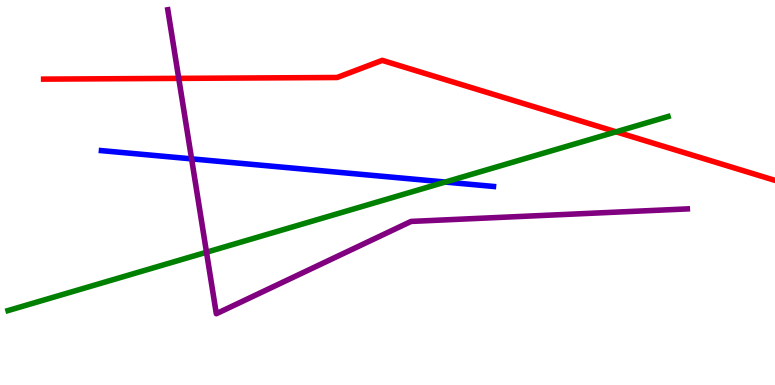[{'lines': ['blue', 'red'], 'intersections': []}, {'lines': ['green', 'red'], 'intersections': [{'x': 7.95, 'y': 6.58}]}, {'lines': ['purple', 'red'], 'intersections': [{'x': 2.31, 'y': 7.96}]}, {'lines': ['blue', 'green'], 'intersections': [{'x': 5.74, 'y': 5.27}]}, {'lines': ['blue', 'purple'], 'intersections': [{'x': 2.47, 'y': 5.87}]}, {'lines': ['green', 'purple'], 'intersections': [{'x': 2.66, 'y': 3.45}]}]